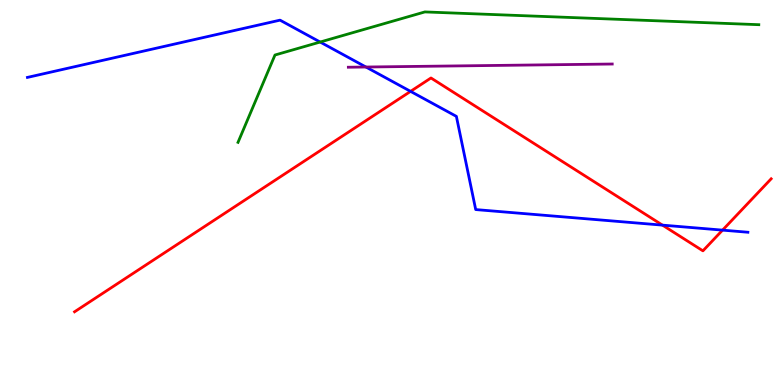[{'lines': ['blue', 'red'], 'intersections': [{'x': 5.3, 'y': 7.63}, {'x': 8.55, 'y': 4.15}, {'x': 9.32, 'y': 4.02}]}, {'lines': ['green', 'red'], 'intersections': []}, {'lines': ['purple', 'red'], 'intersections': []}, {'lines': ['blue', 'green'], 'intersections': [{'x': 4.13, 'y': 8.91}]}, {'lines': ['blue', 'purple'], 'intersections': [{'x': 4.72, 'y': 8.26}]}, {'lines': ['green', 'purple'], 'intersections': []}]